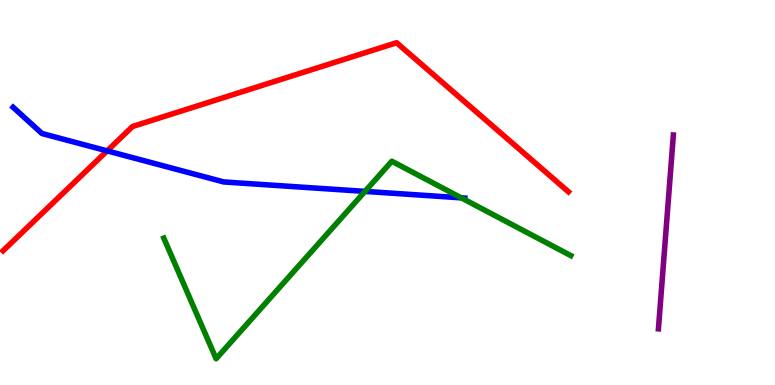[{'lines': ['blue', 'red'], 'intersections': [{'x': 1.38, 'y': 6.08}]}, {'lines': ['green', 'red'], 'intersections': []}, {'lines': ['purple', 'red'], 'intersections': []}, {'lines': ['blue', 'green'], 'intersections': [{'x': 4.71, 'y': 5.03}, {'x': 5.95, 'y': 4.86}]}, {'lines': ['blue', 'purple'], 'intersections': []}, {'lines': ['green', 'purple'], 'intersections': []}]